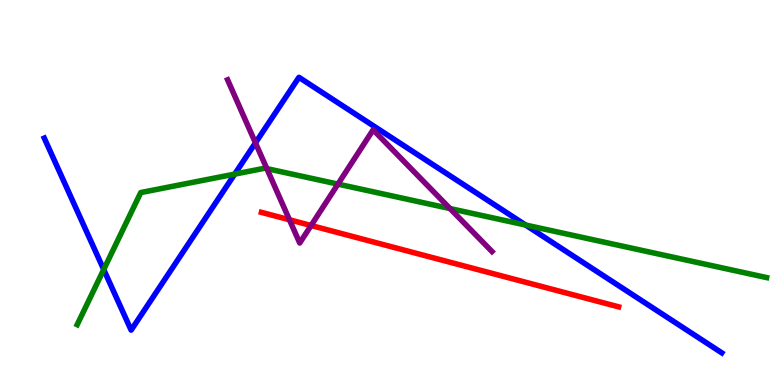[{'lines': ['blue', 'red'], 'intersections': []}, {'lines': ['green', 'red'], 'intersections': []}, {'lines': ['purple', 'red'], 'intersections': [{'x': 3.73, 'y': 4.29}, {'x': 4.01, 'y': 4.14}]}, {'lines': ['blue', 'green'], 'intersections': [{'x': 1.34, 'y': 3.0}, {'x': 3.03, 'y': 5.48}, {'x': 6.78, 'y': 4.15}]}, {'lines': ['blue', 'purple'], 'intersections': [{'x': 3.3, 'y': 6.29}]}, {'lines': ['green', 'purple'], 'intersections': [{'x': 3.44, 'y': 5.62}, {'x': 4.36, 'y': 5.22}, {'x': 5.81, 'y': 4.58}]}]